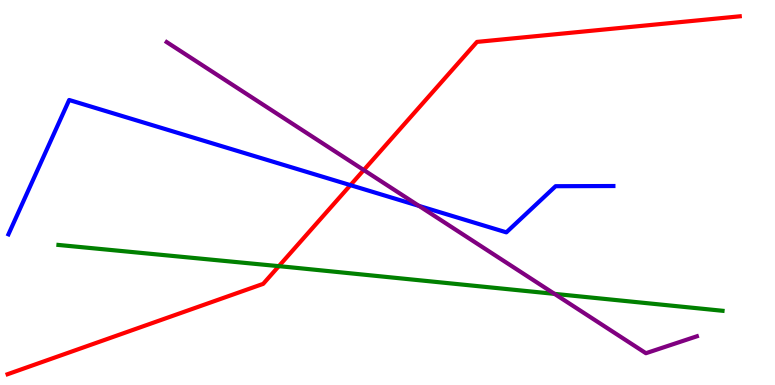[{'lines': ['blue', 'red'], 'intersections': [{'x': 4.52, 'y': 5.19}]}, {'lines': ['green', 'red'], 'intersections': [{'x': 3.6, 'y': 3.09}]}, {'lines': ['purple', 'red'], 'intersections': [{'x': 4.69, 'y': 5.58}]}, {'lines': ['blue', 'green'], 'intersections': []}, {'lines': ['blue', 'purple'], 'intersections': [{'x': 5.41, 'y': 4.65}]}, {'lines': ['green', 'purple'], 'intersections': [{'x': 7.15, 'y': 2.37}]}]